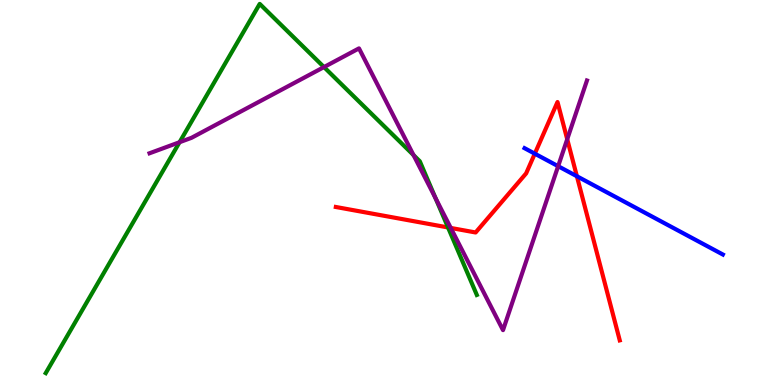[{'lines': ['blue', 'red'], 'intersections': [{'x': 6.9, 'y': 6.01}, {'x': 7.44, 'y': 5.42}]}, {'lines': ['green', 'red'], 'intersections': [{'x': 5.78, 'y': 4.09}]}, {'lines': ['purple', 'red'], 'intersections': [{'x': 5.82, 'y': 4.08}, {'x': 7.32, 'y': 6.38}]}, {'lines': ['blue', 'green'], 'intersections': []}, {'lines': ['blue', 'purple'], 'intersections': [{'x': 7.2, 'y': 5.68}]}, {'lines': ['green', 'purple'], 'intersections': [{'x': 2.32, 'y': 6.31}, {'x': 4.18, 'y': 8.26}, {'x': 5.34, 'y': 5.97}, {'x': 5.62, 'y': 4.85}]}]